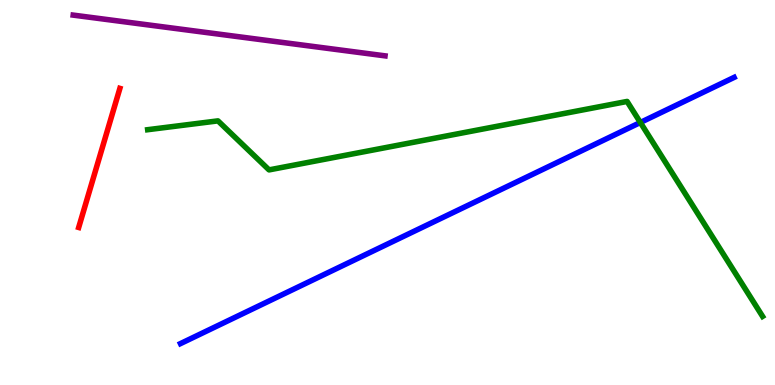[{'lines': ['blue', 'red'], 'intersections': []}, {'lines': ['green', 'red'], 'intersections': []}, {'lines': ['purple', 'red'], 'intersections': []}, {'lines': ['blue', 'green'], 'intersections': [{'x': 8.26, 'y': 6.82}]}, {'lines': ['blue', 'purple'], 'intersections': []}, {'lines': ['green', 'purple'], 'intersections': []}]